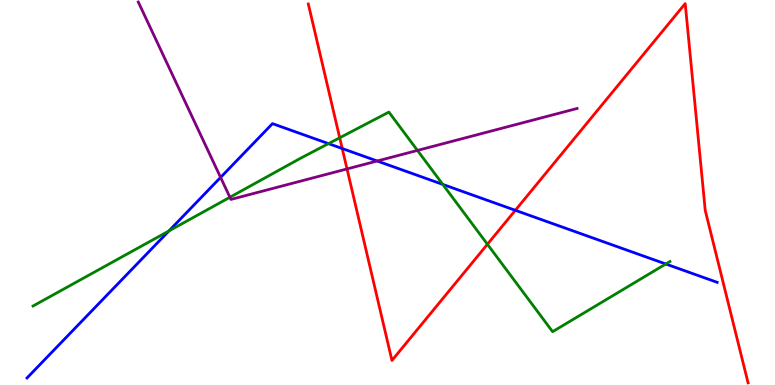[{'lines': ['blue', 'red'], 'intersections': [{'x': 4.42, 'y': 6.14}, {'x': 6.65, 'y': 4.54}]}, {'lines': ['green', 'red'], 'intersections': [{'x': 4.38, 'y': 6.42}, {'x': 6.29, 'y': 3.66}]}, {'lines': ['purple', 'red'], 'intersections': [{'x': 4.48, 'y': 5.61}]}, {'lines': ['blue', 'green'], 'intersections': [{'x': 2.18, 'y': 4.0}, {'x': 4.24, 'y': 6.27}, {'x': 5.71, 'y': 5.21}, {'x': 8.59, 'y': 3.14}]}, {'lines': ['blue', 'purple'], 'intersections': [{'x': 2.85, 'y': 5.39}, {'x': 4.87, 'y': 5.82}]}, {'lines': ['green', 'purple'], 'intersections': [{'x': 2.97, 'y': 4.88}, {'x': 5.39, 'y': 6.09}]}]